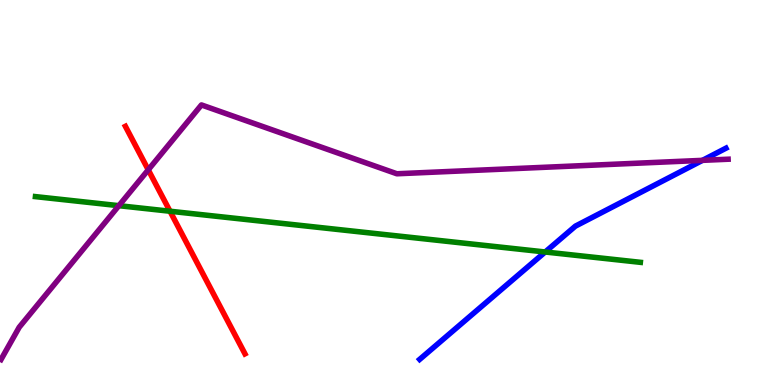[{'lines': ['blue', 'red'], 'intersections': []}, {'lines': ['green', 'red'], 'intersections': [{'x': 2.19, 'y': 4.51}]}, {'lines': ['purple', 'red'], 'intersections': [{'x': 1.91, 'y': 5.59}]}, {'lines': ['blue', 'green'], 'intersections': [{'x': 7.03, 'y': 3.45}]}, {'lines': ['blue', 'purple'], 'intersections': [{'x': 9.06, 'y': 5.84}]}, {'lines': ['green', 'purple'], 'intersections': [{'x': 1.53, 'y': 4.66}]}]